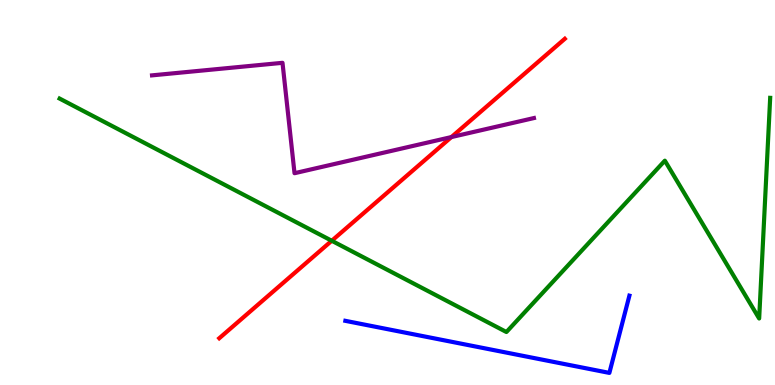[{'lines': ['blue', 'red'], 'intersections': []}, {'lines': ['green', 'red'], 'intersections': [{'x': 4.28, 'y': 3.75}]}, {'lines': ['purple', 'red'], 'intersections': [{'x': 5.82, 'y': 6.44}]}, {'lines': ['blue', 'green'], 'intersections': []}, {'lines': ['blue', 'purple'], 'intersections': []}, {'lines': ['green', 'purple'], 'intersections': []}]